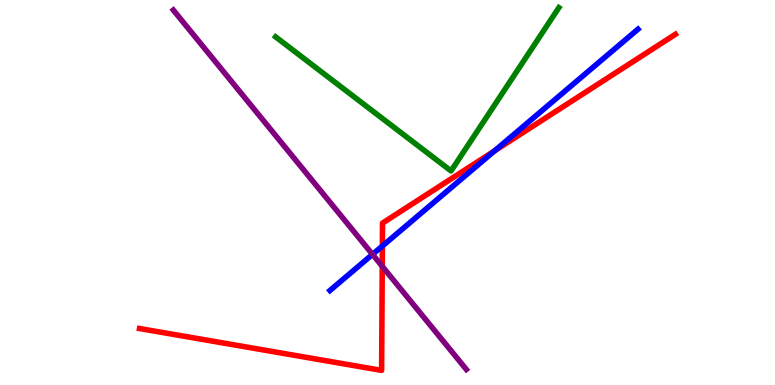[{'lines': ['blue', 'red'], 'intersections': [{'x': 4.93, 'y': 3.61}, {'x': 6.38, 'y': 6.08}]}, {'lines': ['green', 'red'], 'intersections': []}, {'lines': ['purple', 'red'], 'intersections': [{'x': 4.93, 'y': 3.08}]}, {'lines': ['blue', 'green'], 'intersections': []}, {'lines': ['blue', 'purple'], 'intersections': [{'x': 4.81, 'y': 3.39}]}, {'lines': ['green', 'purple'], 'intersections': []}]